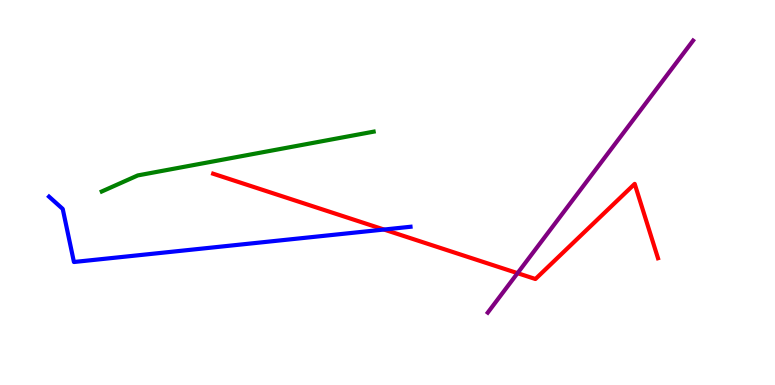[{'lines': ['blue', 'red'], 'intersections': [{'x': 4.95, 'y': 4.04}]}, {'lines': ['green', 'red'], 'intersections': []}, {'lines': ['purple', 'red'], 'intersections': [{'x': 6.68, 'y': 2.9}]}, {'lines': ['blue', 'green'], 'intersections': []}, {'lines': ['blue', 'purple'], 'intersections': []}, {'lines': ['green', 'purple'], 'intersections': []}]